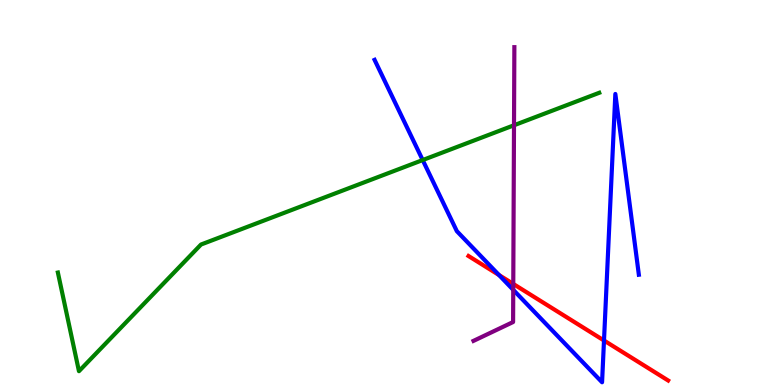[{'lines': ['blue', 'red'], 'intersections': [{'x': 6.44, 'y': 2.86}, {'x': 7.79, 'y': 1.16}]}, {'lines': ['green', 'red'], 'intersections': []}, {'lines': ['purple', 'red'], 'intersections': [{'x': 6.62, 'y': 2.63}]}, {'lines': ['blue', 'green'], 'intersections': [{'x': 5.45, 'y': 5.84}]}, {'lines': ['blue', 'purple'], 'intersections': [{'x': 6.62, 'y': 2.47}]}, {'lines': ['green', 'purple'], 'intersections': [{'x': 6.63, 'y': 6.75}]}]